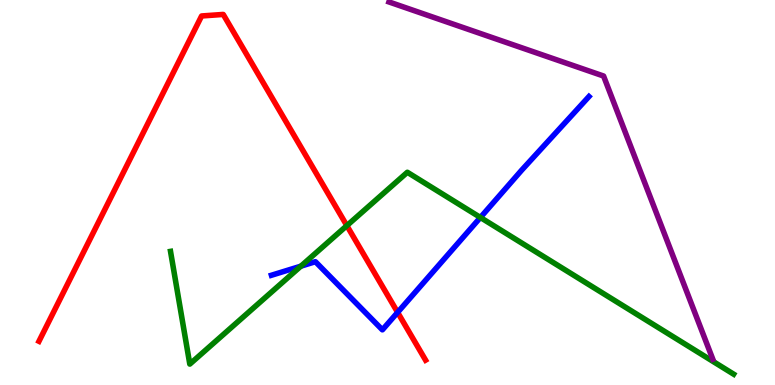[{'lines': ['blue', 'red'], 'intersections': [{'x': 5.13, 'y': 1.89}]}, {'lines': ['green', 'red'], 'intersections': [{'x': 4.48, 'y': 4.14}]}, {'lines': ['purple', 'red'], 'intersections': []}, {'lines': ['blue', 'green'], 'intersections': [{'x': 3.88, 'y': 3.09}, {'x': 6.2, 'y': 4.35}]}, {'lines': ['blue', 'purple'], 'intersections': []}, {'lines': ['green', 'purple'], 'intersections': []}]